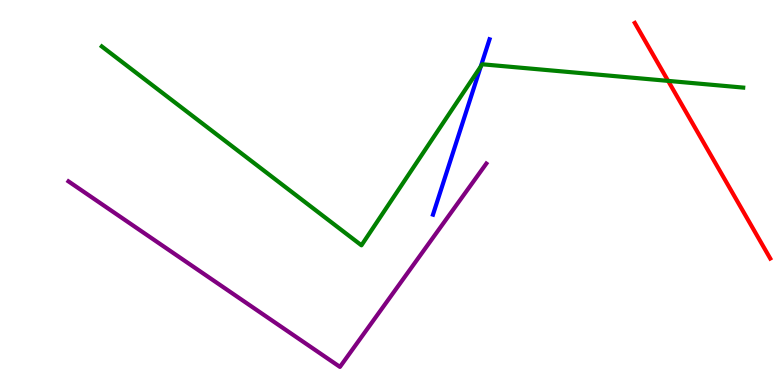[{'lines': ['blue', 'red'], 'intersections': []}, {'lines': ['green', 'red'], 'intersections': [{'x': 8.62, 'y': 7.9}]}, {'lines': ['purple', 'red'], 'intersections': []}, {'lines': ['blue', 'green'], 'intersections': [{'x': 6.2, 'y': 8.27}]}, {'lines': ['blue', 'purple'], 'intersections': []}, {'lines': ['green', 'purple'], 'intersections': []}]